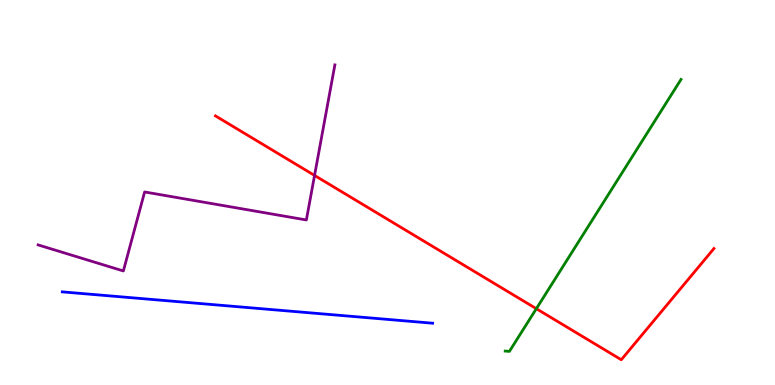[{'lines': ['blue', 'red'], 'intersections': []}, {'lines': ['green', 'red'], 'intersections': [{'x': 6.92, 'y': 1.98}]}, {'lines': ['purple', 'red'], 'intersections': [{'x': 4.06, 'y': 5.44}]}, {'lines': ['blue', 'green'], 'intersections': []}, {'lines': ['blue', 'purple'], 'intersections': []}, {'lines': ['green', 'purple'], 'intersections': []}]